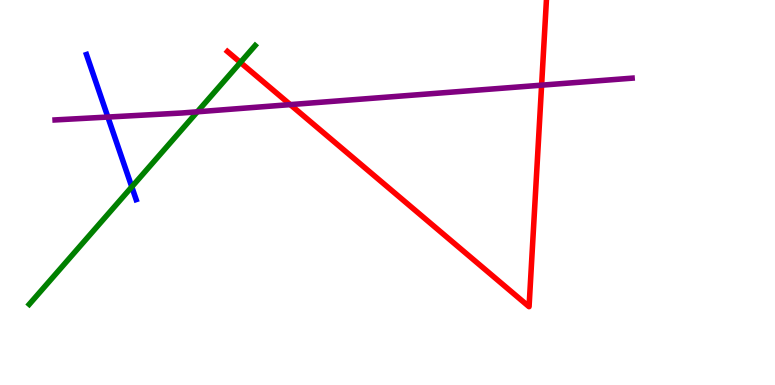[{'lines': ['blue', 'red'], 'intersections': []}, {'lines': ['green', 'red'], 'intersections': [{'x': 3.1, 'y': 8.38}]}, {'lines': ['purple', 'red'], 'intersections': [{'x': 3.74, 'y': 7.28}, {'x': 6.99, 'y': 7.79}]}, {'lines': ['blue', 'green'], 'intersections': [{'x': 1.7, 'y': 5.15}]}, {'lines': ['blue', 'purple'], 'intersections': [{'x': 1.39, 'y': 6.96}]}, {'lines': ['green', 'purple'], 'intersections': [{'x': 2.55, 'y': 7.1}]}]